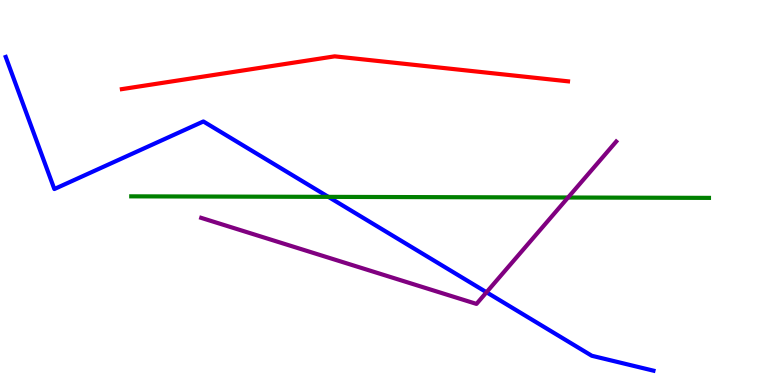[{'lines': ['blue', 'red'], 'intersections': []}, {'lines': ['green', 'red'], 'intersections': []}, {'lines': ['purple', 'red'], 'intersections': []}, {'lines': ['blue', 'green'], 'intersections': [{'x': 4.24, 'y': 4.89}]}, {'lines': ['blue', 'purple'], 'intersections': [{'x': 6.28, 'y': 2.41}]}, {'lines': ['green', 'purple'], 'intersections': [{'x': 7.33, 'y': 4.87}]}]